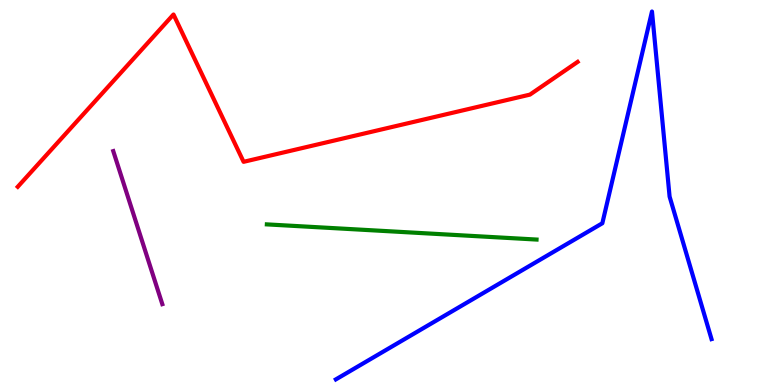[{'lines': ['blue', 'red'], 'intersections': []}, {'lines': ['green', 'red'], 'intersections': []}, {'lines': ['purple', 'red'], 'intersections': []}, {'lines': ['blue', 'green'], 'intersections': []}, {'lines': ['blue', 'purple'], 'intersections': []}, {'lines': ['green', 'purple'], 'intersections': []}]